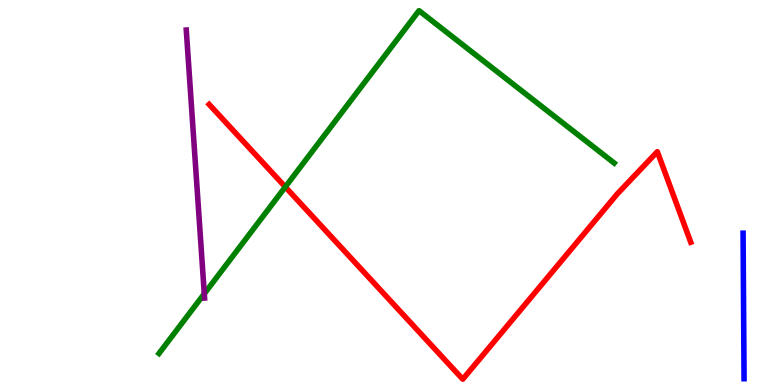[{'lines': ['blue', 'red'], 'intersections': []}, {'lines': ['green', 'red'], 'intersections': [{'x': 3.68, 'y': 5.14}]}, {'lines': ['purple', 'red'], 'intersections': []}, {'lines': ['blue', 'green'], 'intersections': []}, {'lines': ['blue', 'purple'], 'intersections': []}, {'lines': ['green', 'purple'], 'intersections': [{'x': 2.64, 'y': 2.37}]}]